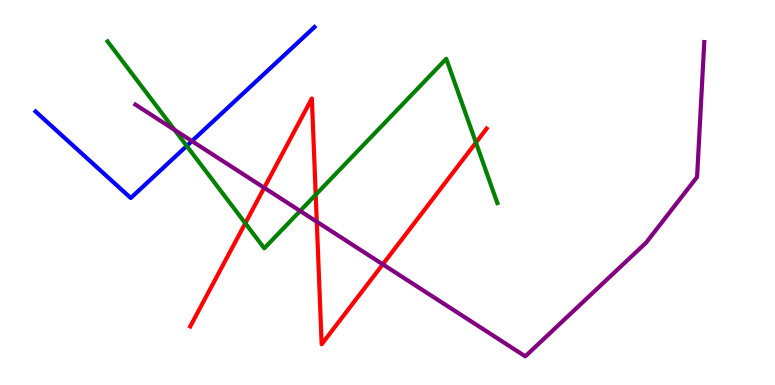[{'lines': ['blue', 'red'], 'intersections': []}, {'lines': ['green', 'red'], 'intersections': [{'x': 3.17, 'y': 4.2}, {'x': 4.07, 'y': 4.94}, {'x': 6.14, 'y': 6.3}]}, {'lines': ['purple', 'red'], 'intersections': [{'x': 3.41, 'y': 5.12}, {'x': 4.09, 'y': 4.24}, {'x': 4.94, 'y': 3.13}]}, {'lines': ['blue', 'green'], 'intersections': [{'x': 2.41, 'y': 6.21}]}, {'lines': ['blue', 'purple'], 'intersections': [{'x': 2.48, 'y': 6.34}]}, {'lines': ['green', 'purple'], 'intersections': [{'x': 2.25, 'y': 6.63}, {'x': 3.87, 'y': 4.52}]}]